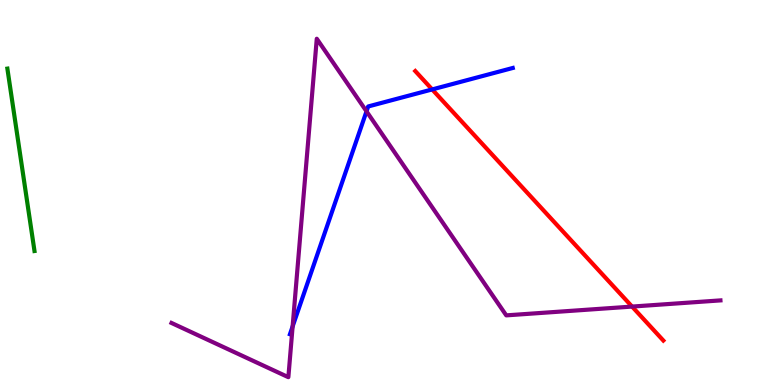[{'lines': ['blue', 'red'], 'intersections': [{'x': 5.58, 'y': 7.68}]}, {'lines': ['green', 'red'], 'intersections': []}, {'lines': ['purple', 'red'], 'intersections': [{'x': 8.16, 'y': 2.04}]}, {'lines': ['blue', 'green'], 'intersections': []}, {'lines': ['blue', 'purple'], 'intersections': [{'x': 3.78, 'y': 1.52}, {'x': 4.73, 'y': 7.11}]}, {'lines': ['green', 'purple'], 'intersections': []}]